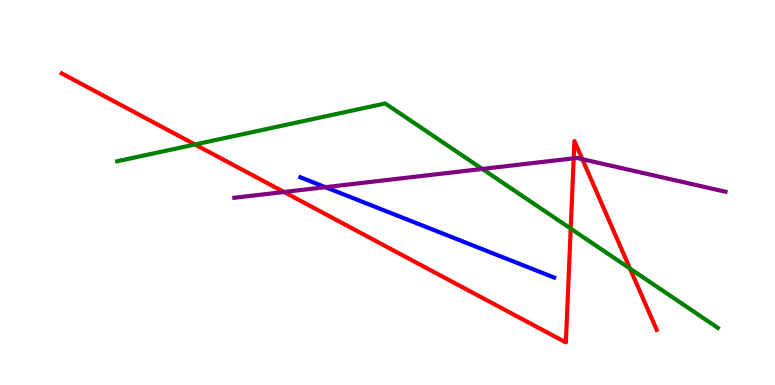[{'lines': ['blue', 'red'], 'intersections': []}, {'lines': ['green', 'red'], 'intersections': [{'x': 2.52, 'y': 6.25}, {'x': 7.36, 'y': 4.06}, {'x': 8.13, 'y': 3.02}]}, {'lines': ['purple', 'red'], 'intersections': [{'x': 3.66, 'y': 5.01}, {'x': 7.4, 'y': 5.89}, {'x': 7.51, 'y': 5.87}]}, {'lines': ['blue', 'green'], 'intersections': []}, {'lines': ['blue', 'purple'], 'intersections': [{'x': 4.2, 'y': 5.14}]}, {'lines': ['green', 'purple'], 'intersections': [{'x': 6.22, 'y': 5.61}]}]